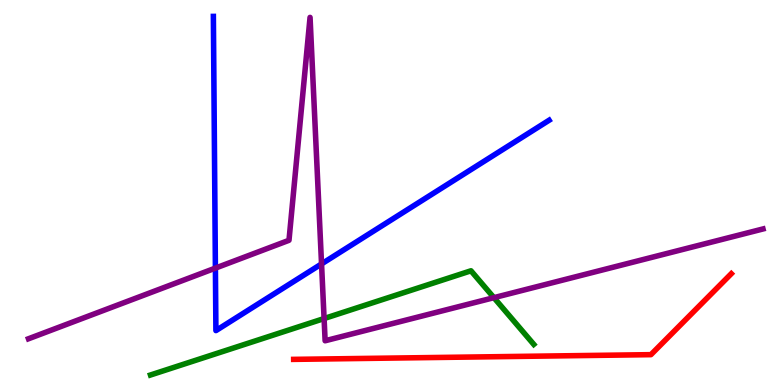[{'lines': ['blue', 'red'], 'intersections': []}, {'lines': ['green', 'red'], 'intersections': []}, {'lines': ['purple', 'red'], 'intersections': []}, {'lines': ['blue', 'green'], 'intersections': []}, {'lines': ['blue', 'purple'], 'intersections': [{'x': 2.78, 'y': 3.04}, {'x': 4.15, 'y': 3.14}]}, {'lines': ['green', 'purple'], 'intersections': [{'x': 4.18, 'y': 1.73}, {'x': 6.37, 'y': 2.27}]}]